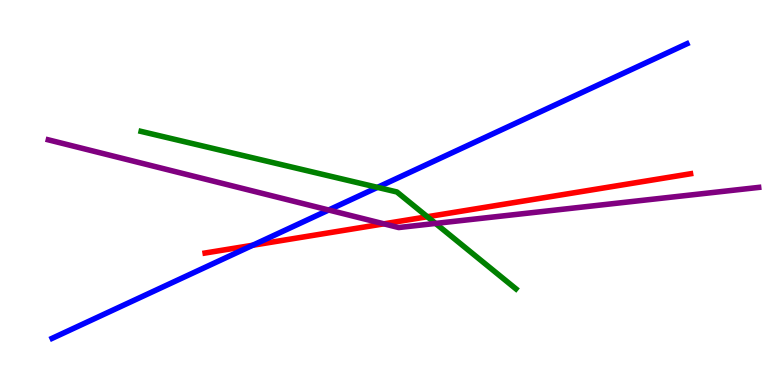[{'lines': ['blue', 'red'], 'intersections': [{'x': 3.26, 'y': 3.63}]}, {'lines': ['green', 'red'], 'intersections': [{'x': 5.51, 'y': 4.37}]}, {'lines': ['purple', 'red'], 'intersections': [{'x': 4.95, 'y': 4.19}]}, {'lines': ['blue', 'green'], 'intersections': [{'x': 4.87, 'y': 5.13}]}, {'lines': ['blue', 'purple'], 'intersections': [{'x': 4.24, 'y': 4.55}]}, {'lines': ['green', 'purple'], 'intersections': [{'x': 5.62, 'y': 4.2}]}]